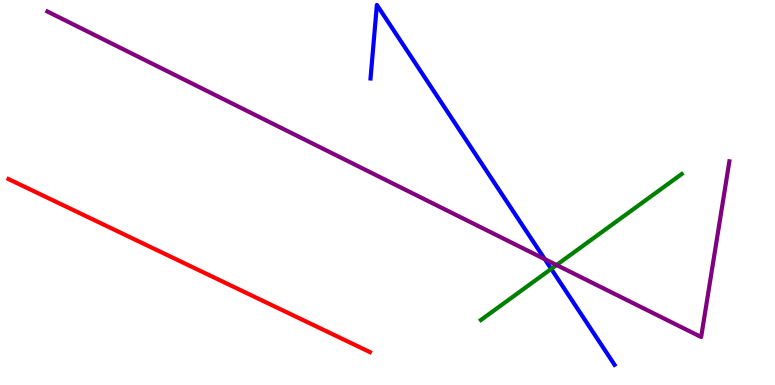[{'lines': ['blue', 'red'], 'intersections': []}, {'lines': ['green', 'red'], 'intersections': []}, {'lines': ['purple', 'red'], 'intersections': []}, {'lines': ['blue', 'green'], 'intersections': [{'x': 7.11, 'y': 3.02}]}, {'lines': ['blue', 'purple'], 'intersections': [{'x': 7.03, 'y': 3.27}]}, {'lines': ['green', 'purple'], 'intersections': [{'x': 7.18, 'y': 3.12}]}]